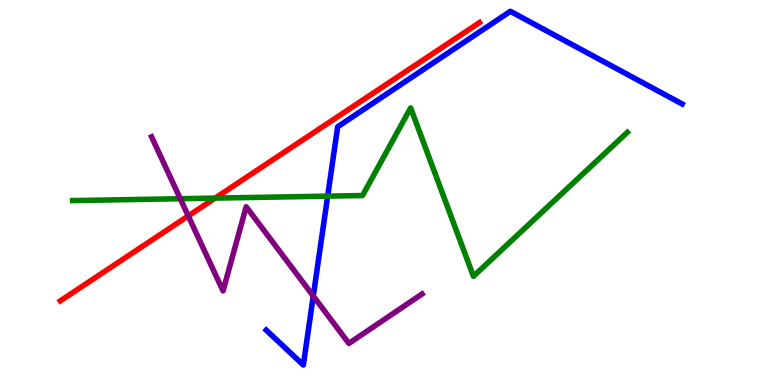[{'lines': ['blue', 'red'], 'intersections': []}, {'lines': ['green', 'red'], 'intersections': [{'x': 2.78, 'y': 4.85}]}, {'lines': ['purple', 'red'], 'intersections': [{'x': 2.43, 'y': 4.39}]}, {'lines': ['blue', 'green'], 'intersections': [{'x': 4.23, 'y': 4.91}]}, {'lines': ['blue', 'purple'], 'intersections': [{'x': 4.04, 'y': 2.31}]}, {'lines': ['green', 'purple'], 'intersections': [{'x': 2.33, 'y': 4.84}]}]